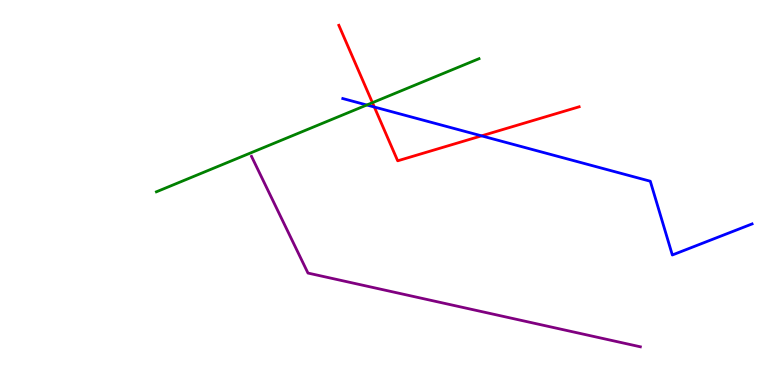[{'lines': ['blue', 'red'], 'intersections': [{'x': 4.83, 'y': 7.22}, {'x': 6.21, 'y': 6.47}]}, {'lines': ['green', 'red'], 'intersections': [{'x': 4.81, 'y': 7.33}]}, {'lines': ['purple', 'red'], 'intersections': []}, {'lines': ['blue', 'green'], 'intersections': [{'x': 4.73, 'y': 7.27}]}, {'lines': ['blue', 'purple'], 'intersections': []}, {'lines': ['green', 'purple'], 'intersections': []}]